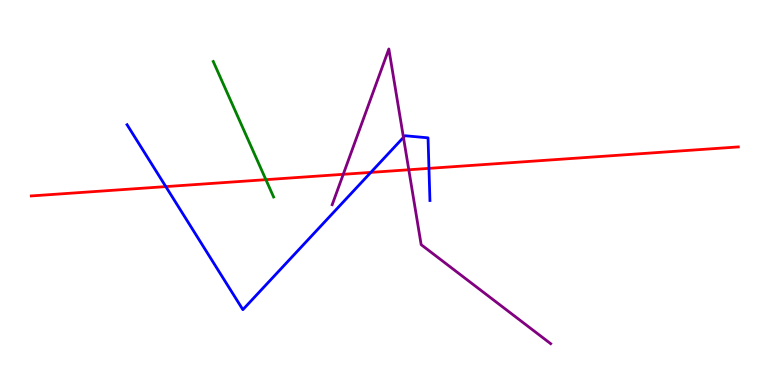[{'lines': ['blue', 'red'], 'intersections': [{'x': 2.14, 'y': 5.15}, {'x': 4.78, 'y': 5.52}, {'x': 5.53, 'y': 5.63}]}, {'lines': ['green', 'red'], 'intersections': [{'x': 3.43, 'y': 5.33}]}, {'lines': ['purple', 'red'], 'intersections': [{'x': 4.43, 'y': 5.47}, {'x': 5.27, 'y': 5.59}]}, {'lines': ['blue', 'green'], 'intersections': []}, {'lines': ['blue', 'purple'], 'intersections': [{'x': 5.21, 'y': 6.43}]}, {'lines': ['green', 'purple'], 'intersections': []}]